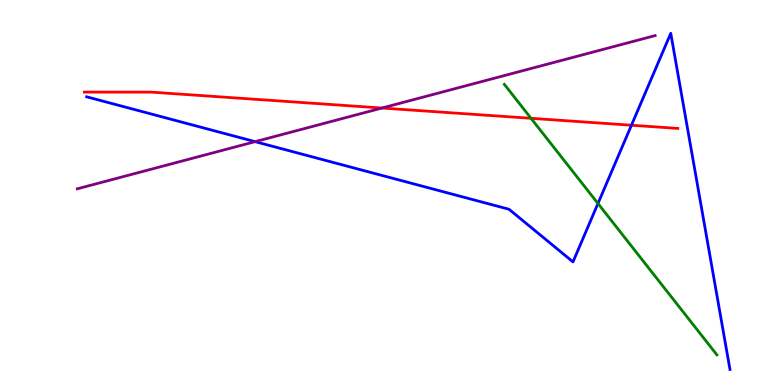[{'lines': ['blue', 'red'], 'intersections': [{'x': 8.15, 'y': 6.75}]}, {'lines': ['green', 'red'], 'intersections': [{'x': 6.85, 'y': 6.93}]}, {'lines': ['purple', 'red'], 'intersections': [{'x': 4.93, 'y': 7.19}]}, {'lines': ['blue', 'green'], 'intersections': [{'x': 7.72, 'y': 4.71}]}, {'lines': ['blue', 'purple'], 'intersections': [{'x': 3.29, 'y': 6.32}]}, {'lines': ['green', 'purple'], 'intersections': []}]